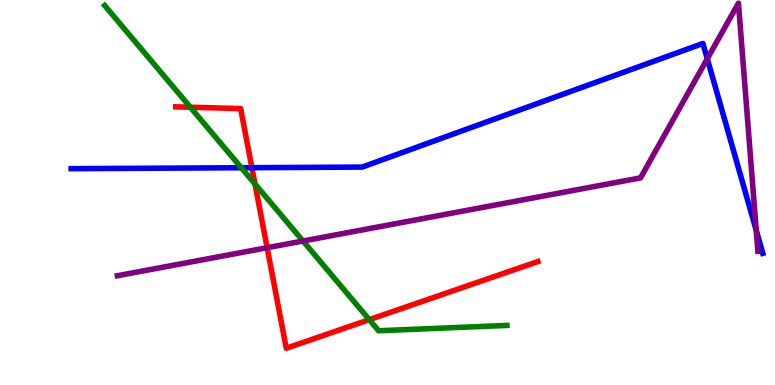[{'lines': ['blue', 'red'], 'intersections': [{'x': 3.25, 'y': 5.64}]}, {'lines': ['green', 'red'], 'intersections': [{'x': 2.46, 'y': 7.21}, {'x': 3.29, 'y': 5.22}, {'x': 4.76, 'y': 1.7}]}, {'lines': ['purple', 'red'], 'intersections': [{'x': 3.45, 'y': 3.57}]}, {'lines': ['blue', 'green'], 'intersections': [{'x': 3.11, 'y': 5.64}]}, {'lines': ['blue', 'purple'], 'intersections': [{'x': 9.13, 'y': 8.47}, {'x': 9.76, 'y': 4.02}]}, {'lines': ['green', 'purple'], 'intersections': [{'x': 3.91, 'y': 3.74}]}]